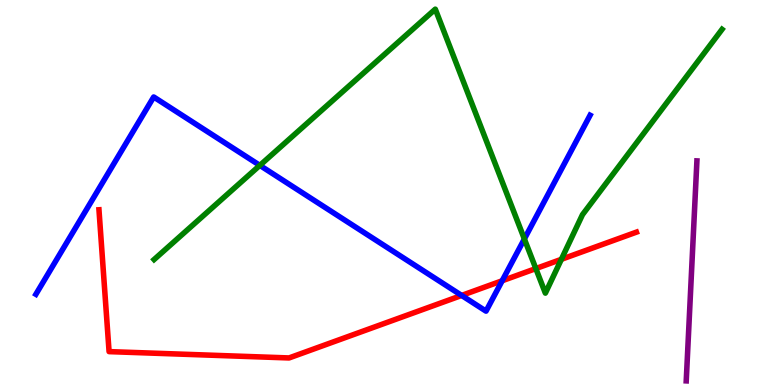[{'lines': ['blue', 'red'], 'intersections': [{'x': 5.96, 'y': 2.33}, {'x': 6.48, 'y': 2.71}]}, {'lines': ['green', 'red'], 'intersections': [{'x': 6.91, 'y': 3.02}, {'x': 7.24, 'y': 3.26}]}, {'lines': ['purple', 'red'], 'intersections': []}, {'lines': ['blue', 'green'], 'intersections': [{'x': 3.35, 'y': 5.7}, {'x': 6.77, 'y': 3.79}]}, {'lines': ['blue', 'purple'], 'intersections': []}, {'lines': ['green', 'purple'], 'intersections': []}]